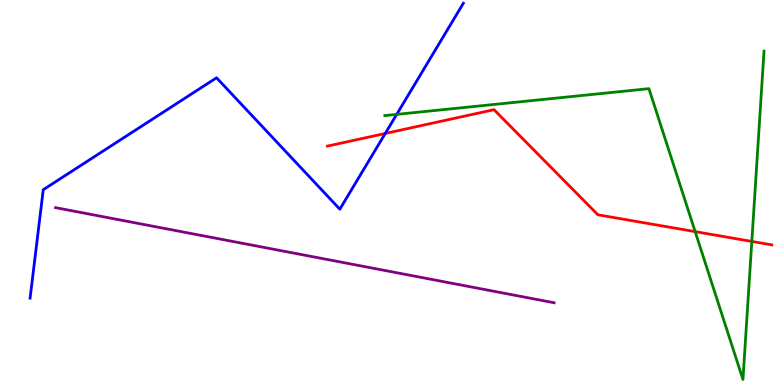[{'lines': ['blue', 'red'], 'intersections': [{'x': 4.97, 'y': 6.53}]}, {'lines': ['green', 'red'], 'intersections': [{'x': 8.97, 'y': 3.98}, {'x': 9.7, 'y': 3.73}]}, {'lines': ['purple', 'red'], 'intersections': []}, {'lines': ['blue', 'green'], 'intersections': [{'x': 5.12, 'y': 7.03}]}, {'lines': ['blue', 'purple'], 'intersections': []}, {'lines': ['green', 'purple'], 'intersections': []}]